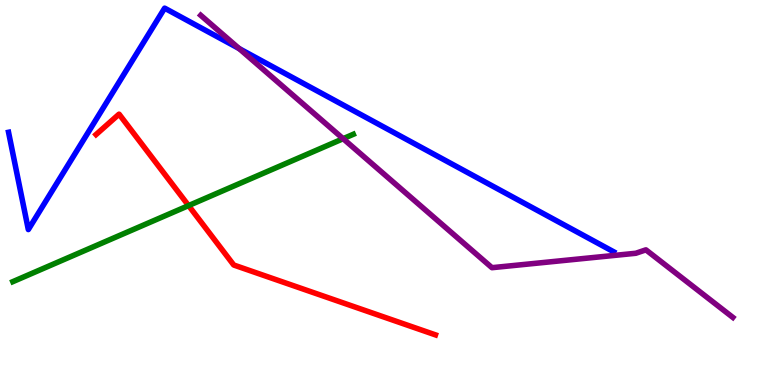[{'lines': ['blue', 'red'], 'intersections': []}, {'lines': ['green', 'red'], 'intersections': [{'x': 2.43, 'y': 4.66}]}, {'lines': ['purple', 'red'], 'intersections': []}, {'lines': ['blue', 'green'], 'intersections': []}, {'lines': ['blue', 'purple'], 'intersections': [{'x': 3.09, 'y': 8.74}]}, {'lines': ['green', 'purple'], 'intersections': [{'x': 4.43, 'y': 6.4}]}]